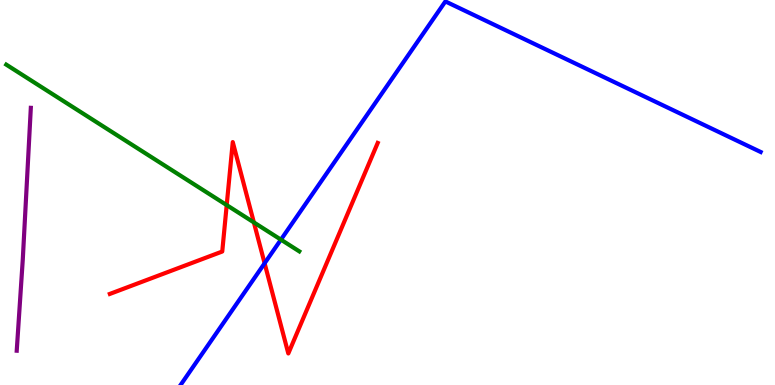[{'lines': ['blue', 'red'], 'intersections': [{'x': 3.41, 'y': 3.16}]}, {'lines': ['green', 'red'], 'intersections': [{'x': 2.93, 'y': 4.67}, {'x': 3.28, 'y': 4.22}]}, {'lines': ['purple', 'red'], 'intersections': []}, {'lines': ['blue', 'green'], 'intersections': [{'x': 3.62, 'y': 3.78}]}, {'lines': ['blue', 'purple'], 'intersections': []}, {'lines': ['green', 'purple'], 'intersections': []}]